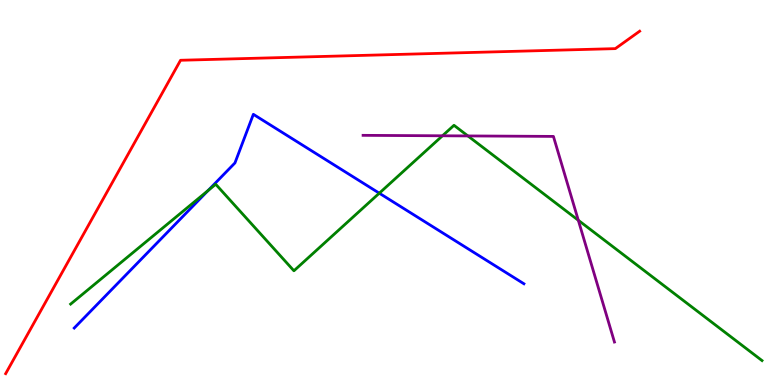[{'lines': ['blue', 'red'], 'intersections': []}, {'lines': ['green', 'red'], 'intersections': []}, {'lines': ['purple', 'red'], 'intersections': []}, {'lines': ['blue', 'green'], 'intersections': [{'x': 2.68, 'y': 5.05}, {'x': 4.89, 'y': 4.98}]}, {'lines': ['blue', 'purple'], 'intersections': []}, {'lines': ['green', 'purple'], 'intersections': [{'x': 5.71, 'y': 6.47}, {'x': 6.04, 'y': 6.47}, {'x': 7.46, 'y': 4.28}]}]